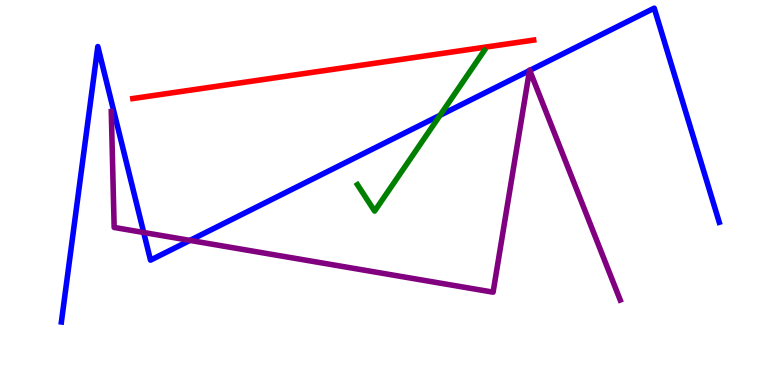[{'lines': ['blue', 'red'], 'intersections': []}, {'lines': ['green', 'red'], 'intersections': []}, {'lines': ['purple', 'red'], 'intersections': []}, {'lines': ['blue', 'green'], 'intersections': [{'x': 5.68, 'y': 7.01}]}, {'lines': ['blue', 'purple'], 'intersections': [{'x': 1.85, 'y': 3.96}, {'x': 2.45, 'y': 3.76}, {'x': 6.83, 'y': 8.17}, {'x': 6.84, 'y': 8.17}]}, {'lines': ['green', 'purple'], 'intersections': []}]